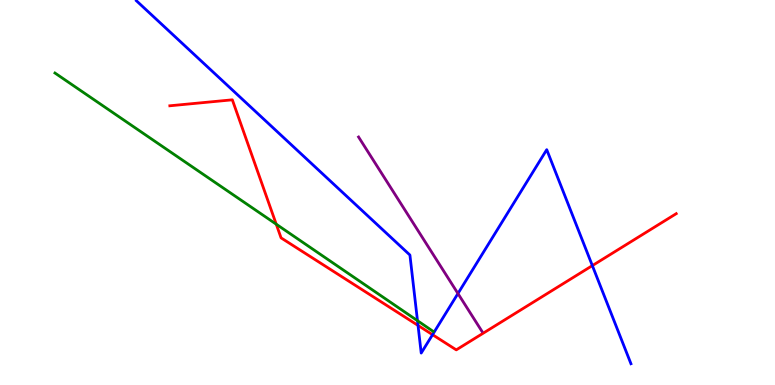[{'lines': ['blue', 'red'], 'intersections': [{'x': 5.39, 'y': 1.55}, {'x': 5.58, 'y': 1.31}, {'x': 7.64, 'y': 3.1}]}, {'lines': ['green', 'red'], 'intersections': [{'x': 3.56, 'y': 4.18}]}, {'lines': ['purple', 'red'], 'intersections': []}, {'lines': ['blue', 'green'], 'intersections': [{'x': 5.39, 'y': 1.67}]}, {'lines': ['blue', 'purple'], 'intersections': [{'x': 5.91, 'y': 2.38}]}, {'lines': ['green', 'purple'], 'intersections': []}]